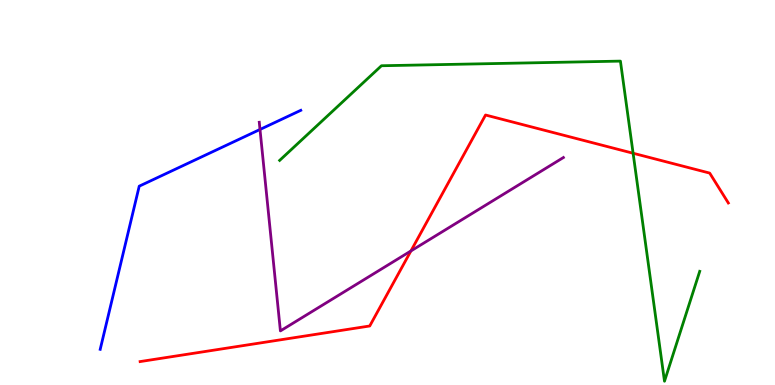[{'lines': ['blue', 'red'], 'intersections': []}, {'lines': ['green', 'red'], 'intersections': [{'x': 8.17, 'y': 6.02}]}, {'lines': ['purple', 'red'], 'intersections': [{'x': 5.3, 'y': 3.48}]}, {'lines': ['blue', 'green'], 'intersections': []}, {'lines': ['blue', 'purple'], 'intersections': [{'x': 3.35, 'y': 6.64}]}, {'lines': ['green', 'purple'], 'intersections': []}]